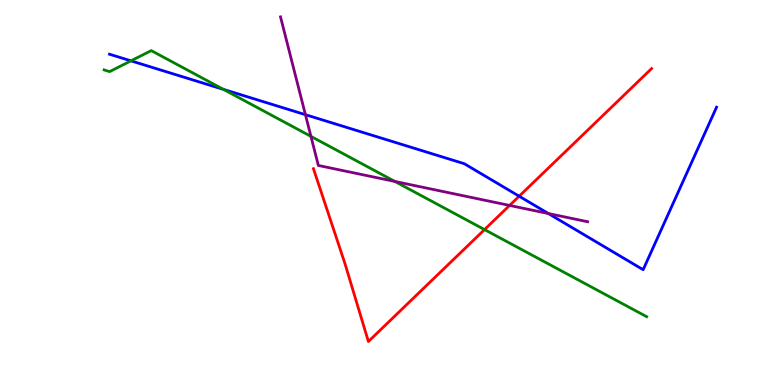[{'lines': ['blue', 'red'], 'intersections': [{'x': 6.7, 'y': 4.9}]}, {'lines': ['green', 'red'], 'intersections': [{'x': 6.25, 'y': 4.04}]}, {'lines': ['purple', 'red'], 'intersections': [{'x': 6.58, 'y': 4.66}]}, {'lines': ['blue', 'green'], 'intersections': [{'x': 1.69, 'y': 8.42}, {'x': 2.88, 'y': 7.68}]}, {'lines': ['blue', 'purple'], 'intersections': [{'x': 3.94, 'y': 7.02}, {'x': 7.08, 'y': 4.45}]}, {'lines': ['green', 'purple'], 'intersections': [{'x': 4.01, 'y': 6.46}, {'x': 5.1, 'y': 5.29}]}]